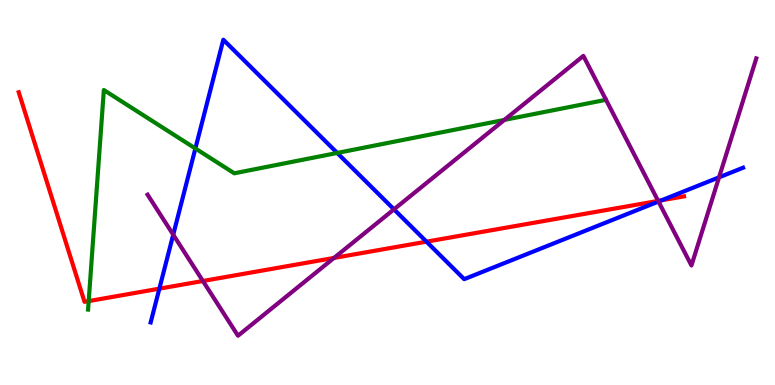[{'lines': ['blue', 'red'], 'intersections': [{'x': 2.06, 'y': 2.5}, {'x': 5.5, 'y': 3.72}, {'x': 8.54, 'y': 4.8}]}, {'lines': ['green', 'red'], 'intersections': [{'x': 1.14, 'y': 2.18}]}, {'lines': ['purple', 'red'], 'intersections': [{'x': 2.62, 'y': 2.7}, {'x': 4.31, 'y': 3.3}, {'x': 8.49, 'y': 4.78}]}, {'lines': ['blue', 'green'], 'intersections': [{'x': 2.52, 'y': 6.14}, {'x': 4.35, 'y': 6.03}]}, {'lines': ['blue', 'purple'], 'intersections': [{'x': 2.24, 'y': 3.9}, {'x': 5.08, 'y': 4.56}, {'x': 8.5, 'y': 4.77}, {'x': 9.28, 'y': 5.39}]}, {'lines': ['green', 'purple'], 'intersections': [{'x': 6.51, 'y': 6.89}]}]